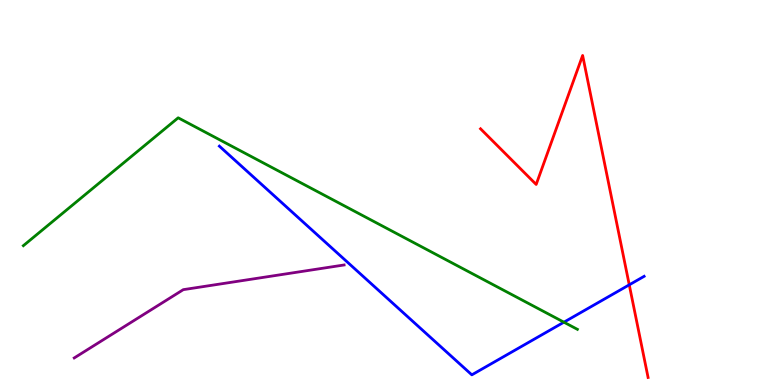[{'lines': ['blue', 'red'], 'intersections': [{'x': 8.12, 'y': 2.6}]}, {'lines': ['green', 'red'], 'intersections': []}, {'lines': ['purple', 'red'], 'intersections': []}, {'lines': ['blue', 'green'], 'intersections': [{'x': 7.28, 'y': 1.63}]}, {'lines': ['blue', 'purple'], 'intersections': []}, {'lines': ['green', 'purple'], 'intersections': []}]